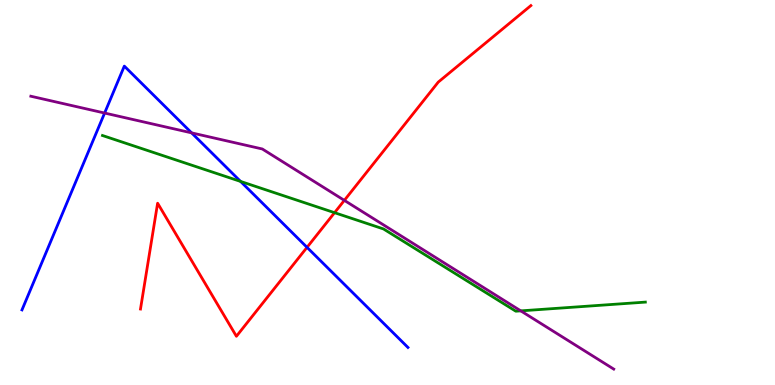[{'lines': ['blue', 'red'], 'intersections': [{'x': 3.96, 'y': 3.58}]}, {'lines': ['green', 'red'], 'intersections': [{'x': 4.32, 'y': 4.48}]}, {'lines': ['purple', 'red'], 'intersections': [{'x': 4.44, 'y': 4.8}]}, {'lines': ['blue', 'green'], 'intersections': [{'x': 3.1, 'y': 5.29}]}, {'lines': ['blue', 'purple'], 'intersections': [{'x': 1.35, 'y': 7.06}, {'x': 2.47, 'y': 6.55}]}, {'lines': ['green', 'purple'], 'intersections': [{'x': 6.72, 'y': 1.93}]}]